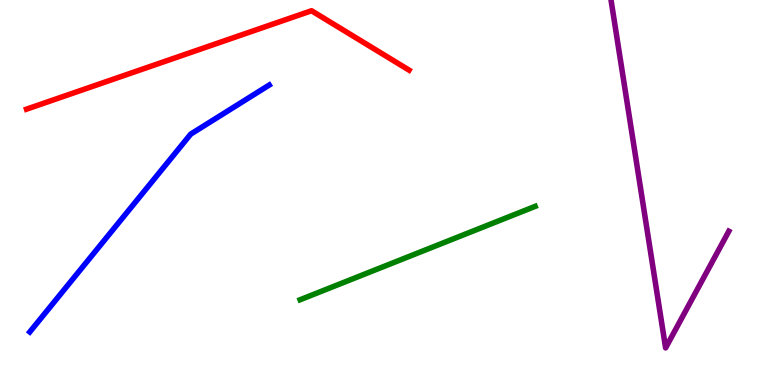[{'lines': ['blue', 'red'], 'intersections': []}, {'lines': ['green', 'red'], 'intersections': []}, {'lines': ['purple', 'red'], 'intersections': []}, {'lines': ['blue', 'green'], 'intersections': []}, {'lines': ['blue', 'purple'], 'intersections': []}, {'lines': ['green', 'purple'], 'intersections': []}]